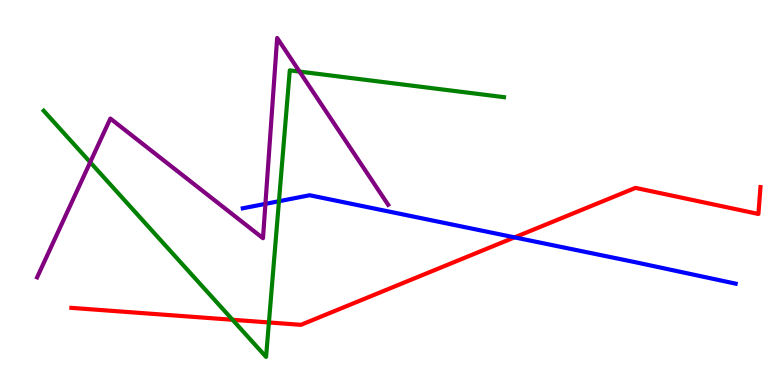[{'lines': ['blue', 'red'], 'intersections': [{'x': 6.64, 'y': 3.83}]}, {'lines': ['green', 'red'], 'intersections': [{'x': 3.0, 'y': 1.69}, {'x': 3.47, 'y': 1.62}]}, {'lines': ['purple', 'red'], 'intersections': []}, {'lines': ['blue', 'green'], 'intersections': [{'x': 3.6, 'y': 4.77}]}, {'lines': ['blue', 'purple'], 'intersections': [{'x': 3.42, 'y': 4.7}]}, {'lines': ['green', 'purple'], 'intersections': [{'x': 1.16, 'y': 5.79}, {'x': 3.86, 'y': 8.14}]}]